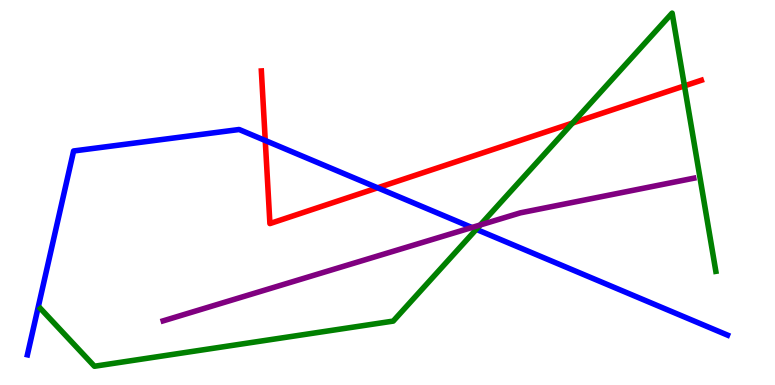[{'lines': ['blue', 'red'], 'intersections': [{'x': 3.42, 'y': 6.35}, {'x': 4.87, 'y': 5.12}]}, {'lines': ['green', 'red'], 'intersections': [{'x': 7.39, 'y': 6.8}, {'x': 8.83, 'y': 7.77}]}, {'lines': ['purple', 'red'], 'intersections': []}, {'lines': ['blue', 'green'], 'intersections': [{'x': 6.15, 'y': 4.04}]}, {'lines': ['blue', 'purple'], 'intersections': [{'x': 6.09, 'y': 4.09}]}, {'lines': ['green', 'purple'], 'intersections': [{'x': 6.2, 'y': 4.16}]}]